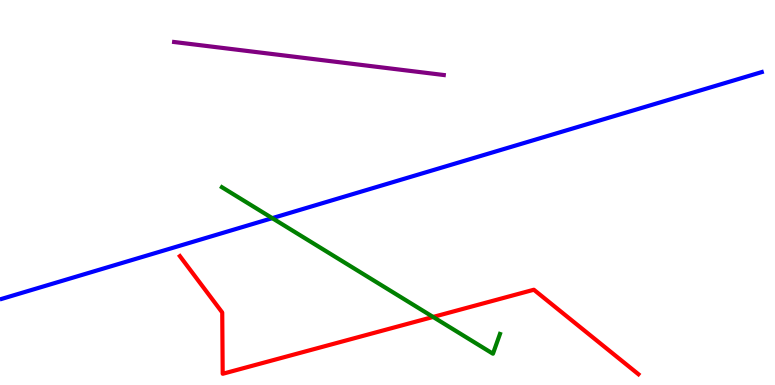[{'lines': ['blue', 'red'], 'intersections': []}, {'lines': ['green', 'red'], 'intersections': [{'x': 5.59, 'y': 1.77}]}, {'lines': ['purple', 'red'], 'intersections': []}, {'lines': ['blue', 'green'], 'intersections': [{'x': 3.51, 'y': 4.33}]}, {'lines': ['blue', 'purple'], 'intersections': []}, {'lines': ['green', 'purple'], 'intersections': []}]